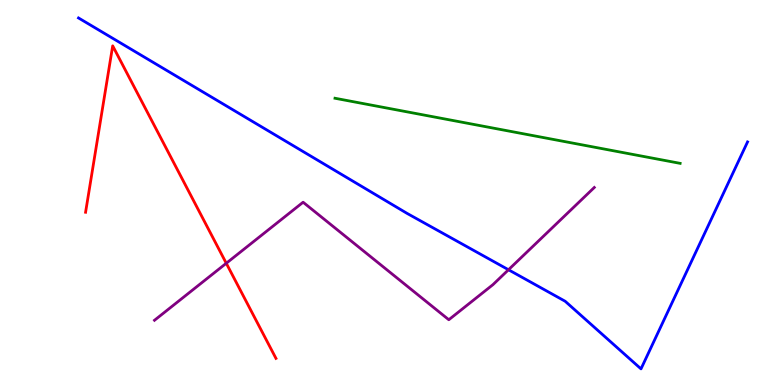[{'lines': ['blue', 'red'], 'intersections': []}, {'lines': ['green', 'red'], 'intersections': []}, {'lines': ['purple', 'red'], 'intersections': [{'x': 2.92, 'y': 3.16}]}, {'lines': ['blue', 'green'], 'intersections': []}, {'lines': ['blue', 'purple'], 'intersections': [{'x': 6.56, 'y': 2.99}]}, {'lines': ['green', 'purple'], 'intersections': []}]